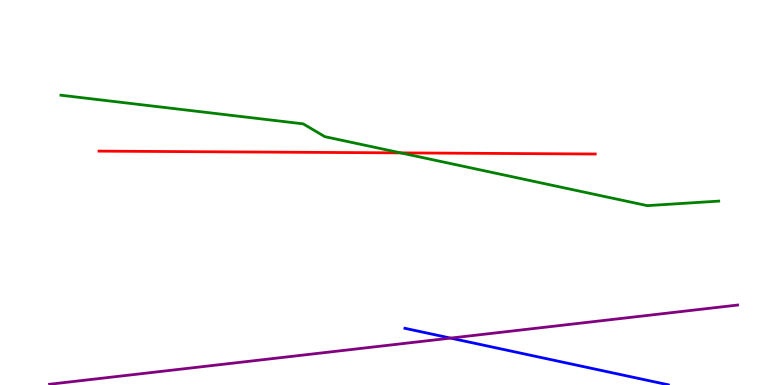[{'lines': ['blue', 'red'], 'intersections': []}, {'lines': ['green', 'red'], 'intersections': [{'x': 5.17, 'y': 6.03}]}, {'lines': ['purple', 'red'], 'intersections': []}, {'lines': ['blue', 'green'], 'intersections': []}, {'lines': ['blue', 'purple'], 'intersections': [{'x': 5.81, 'y': 1.22}]}, {'lines': ['green', 'purple'], 'intersections': []}]